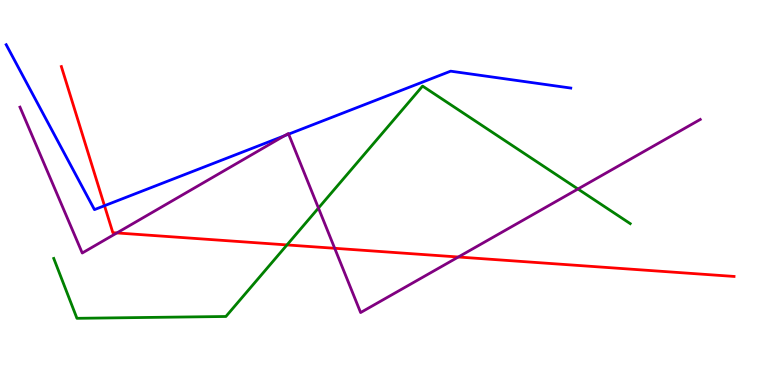[{'lines': ['blue', 'red'], 'intersections': [{'x': 1.35, 'y': 4.66}]}, {'lines': ['green', 'red'], 'intersections': [{'x': 3.7, 'y': 3.64}]}, {'lines': ['purple', 'red'], 'intersections': [{'x': 1.51, 'y': 3.95}, {'x': 4.32, 'y': 3.55}, {'x': 5.91, 'y': 3.32}]}, {'lines': ['blue', 'green'], 'intersections': []}, {'lines': ['blue', 'purple'], 'intersections': [{'x': 3.67, 'y': 6.47}, {'x': 3.72, 'y': 6.52}]}, {'lines': ['green', 'purple'], 'intersections': [{'x': 4.11, 'y': 4.6}, {'x': 7.46, 'y': 5.09}]}]